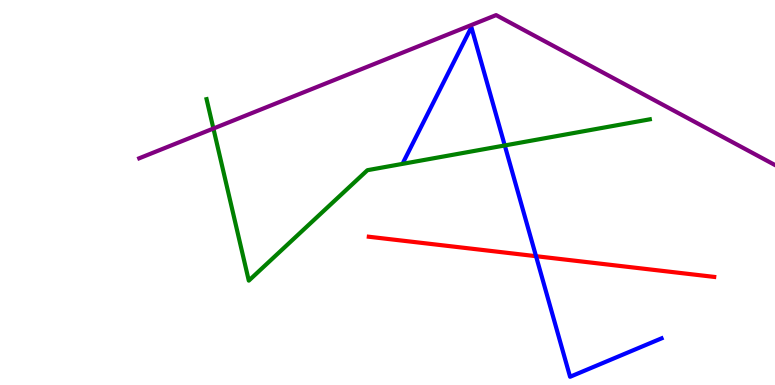[{'lines': ['blue', 'red'], 'intersections': [{'x': 6.92, 'y': 3.35}]}, {'lines': ['green', 'red'], 'intersections': []}, {'lines': ['purple', 'red'], 'intersections': []}, {'lines': ['blue', 'green'], 'intersections': [{'x': 6.51, 'y': 6.22}]}, {'lines': ['blue', 'purple'], 'intersections': []}, {'lines': ['green', 'purple'], 'intersections': [{'x': 2.75, 'y': 6.66}]}]